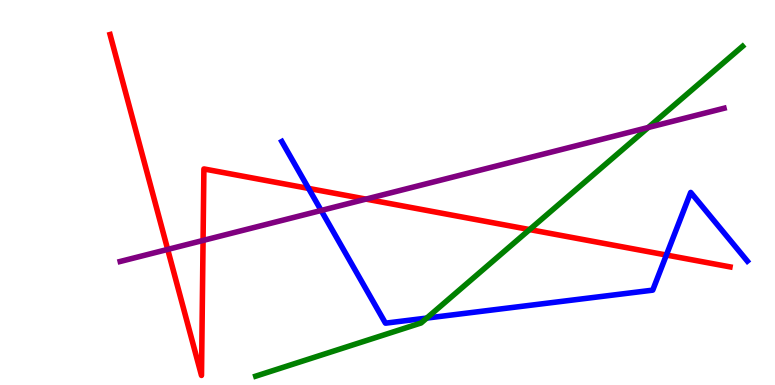[{'lines': ['blue', 'red'], 'intersections': [{'x': 3.98, 'y': 5.11}, {'x': 8.6, 'y': 3.38}]}, {'lines': ['green', 'red'], 'intersections': [{'x': 6.83, 'y': 4.04}]}, {'lines': ['purple', 'red'], 'intersections': [{'x': 2.16, 'y': 3.52}, {'x': 2.62, 'y': 3.75}, {'x': 4.72, 'y': 4.83}]}, {'lines': ['blue', 'green'], 'intersections': [{'x': 5.51, 'y': 1.74}]}, {'lines': ['blue', 'purple'], 'intersections': [{'x': 4.14, 'y': 4.53}]}, {'lines': ['green', 'purple'], 'intersections': [{'x': 8.36, 'y': 6.69}]}]